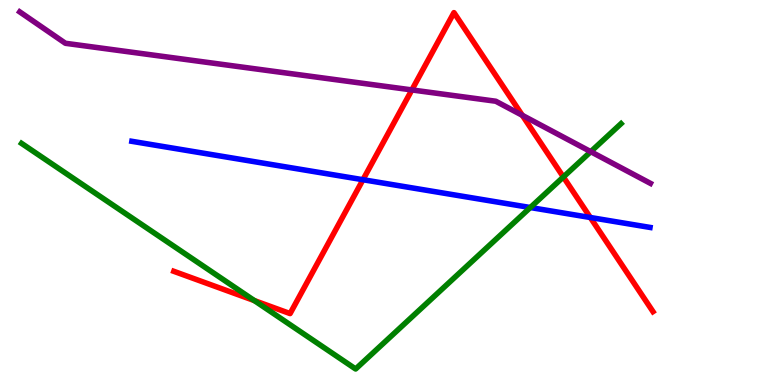[{'lines': ['blue', 'red'], 'intersections': [{'x': 4.68, 'y': 5.33}, {'x': 7.62, 'y': 4.35}]}, {'lines': ['green', 'red'], 'intersections': [{'x': 3.28, 'y': 2.19}, {'x': 7.27, 'y': 5.4}]}, {'lines': ['purple', 'red'], 'intersections': [{'x': 5.31, 'y': 7.66}, {'x': 6.74, 'y': 7.0}]}, {'lines': ['blue', 'green'], 'intersections': [{'x': 6.84, 'y': 4.61}]}, {'lines': ['blue', 'purple'], 'intersections': []}, {'lines': ['green', 'purple'], 'intersections': [{'x': 7.62, 'y': 6.06}]}]